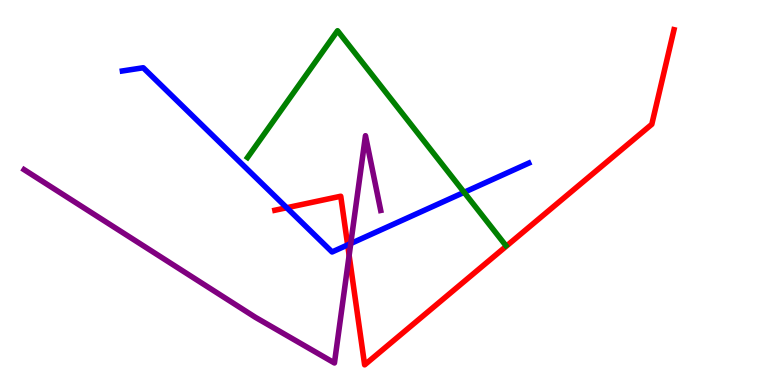[{'lines': ['blue', 'red'], 'intersections': [{'x': 3.7, 'y': 4.6}, {'x': 4.49, 'y': 3.64}]}, {'lines': ['green', 'red'], 'intersections': []}, {'lines': ['purple', 'red'], 'intersections': [{'x': 4.5, 'y': 3.37}]}, {'lines': ['blue', 'green'], 'intersections': [{'x': 5.99, 'y': 5.0}]}, {'lines': ['blue', 'purple'], 'intersections': [{'x': 4.53, 'y': 3.67}]}, {'lines': ['green', 'purple'], 'intersections': []}]